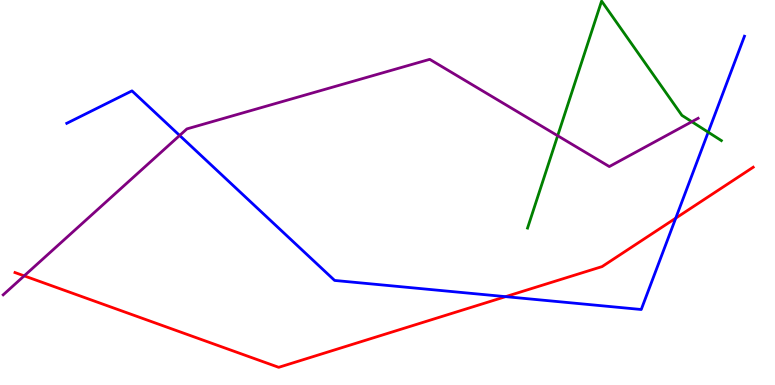[{'lines': ['blue', 'red'], 'intersections': [{'x': 6.52, 'y': 2.29}, {'x': 8.72, 'y': 4.33}]}, {'lines': ['green', 'red'], 'intersections': []}, {'lines': ['purple', 'red'], 'intersections': [{'x': 0.312, 'y': 2.83}]}, {'lines': ['blue', 'green'], 'intersections': [{'x': 9.14, 'y': 6.57}]}, {'lines': ['blue', 'purple'], 'intersections': [{'x': 2.32, 'y': 6.48}]}, {'lines': ['green', 'purple'], 'intersections': [{'x': 7.2, 'y': 6.47}, {'x': 8.93, 'y': 6.84}]}]